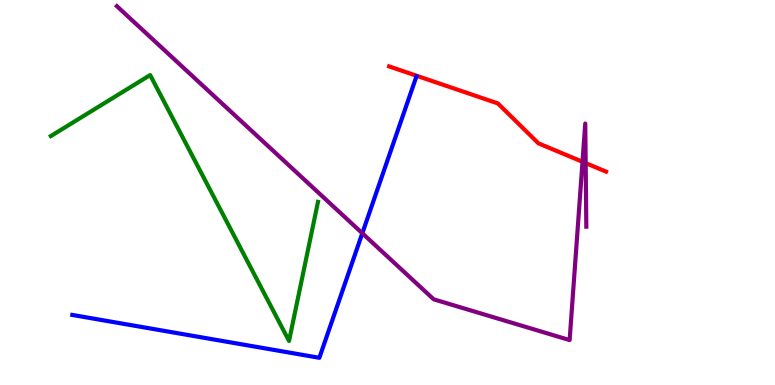[{'lines': ['blue', 'red'], 'intersections': []}, {'lines': ['green', 'red'], 'intersections': []}, {'lines': ['purple', 'red'], 'intersections': [{'x': 7.52, 'y': 5.8}, {'x': 7.56, 'y': 5.76}]}, {'lines': ['blue', 'green'], 'intersections': []}, {'lines': ['blue', 'purple'], 'intersections': [{'x': 4.68, 'y': 3.94}]}, {'lines': ['green', 'purple'], 'intersections': []}]